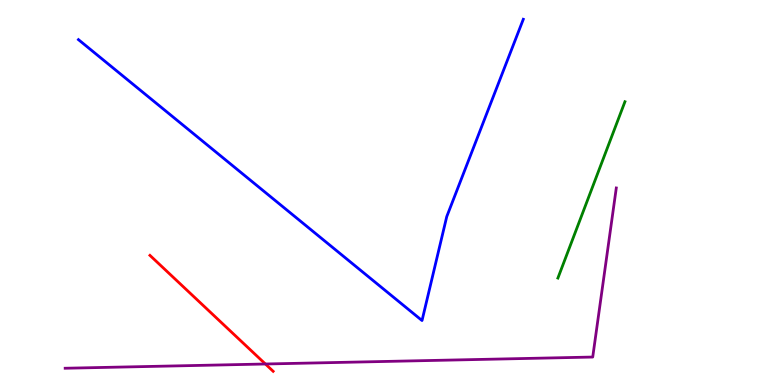[{'lines': ['blue', 'red'], 'intersections': []}, {'lines': ['green', 'red'], 'intersections': []}, {'lines': ['purple', 'red'], 'intersections': [{'x': 3.42, 'y': 0.546}]}, {'lines': ['blue', 'green'], 'intersections': []}, {'lines': ['blue', 'purple'], 'intersections': []}, {'lines': ['green', 'purple'], 'intersections': []}]